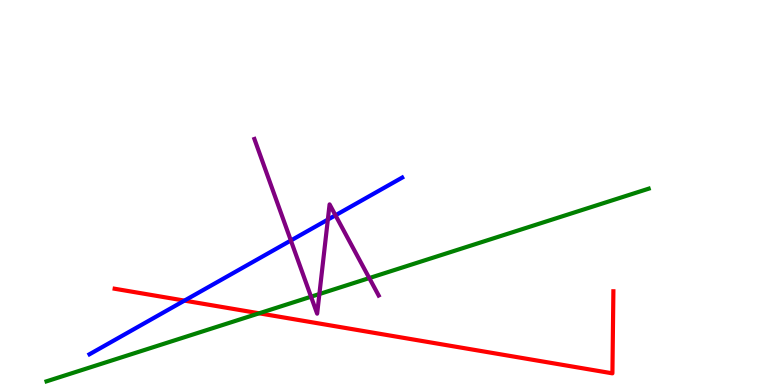[{'lines': ['blue', 'red'], 'intersections': [{'x': 2.38, 'y': 2.19}]}, {'lines': ['green', 'red'], 'intersections': [{'x': 3.34, 'y': 1.86}]}, {'lines': ['purple', 'red'], 'intersections': []}, {'lines': ['blue', 'green'], 'intersections': []}, {'lines': ['blue', 'purple'], 'intersections': [{'x': 3.75, 'y': 3.75}, {'x': 4.23, 'y': 4.3}, {'x': 4.33, 'y': 4.41}]}, {'lines': ['green', 'purple'], 'intersections': [{'x': 4.01, 'y': 2.29}, {'x': 4.12, 'y': 2.36}, {'x': 4.76, 'y': 2.78}]}]